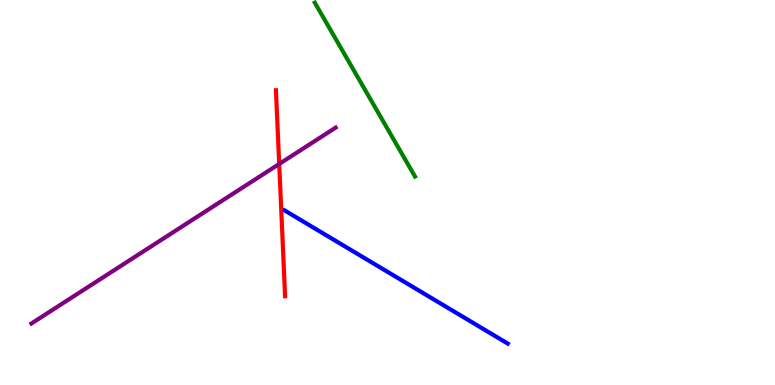[{'lines': ['blue', 'red'], 'intersections': []}, {'lines': ['green', 'red'], 'intersections': []}, {'lines': ['purple', 'red'], 'intersections': [{'x': 3.6, 'y': 5.74}]}, {'lines': ['blue', 'green'], 'intersections': []}, {'lines': ['blue', 'purple'], 'intersections': []}, {'lines': ['green', 'purple'], 'intersections': []}]